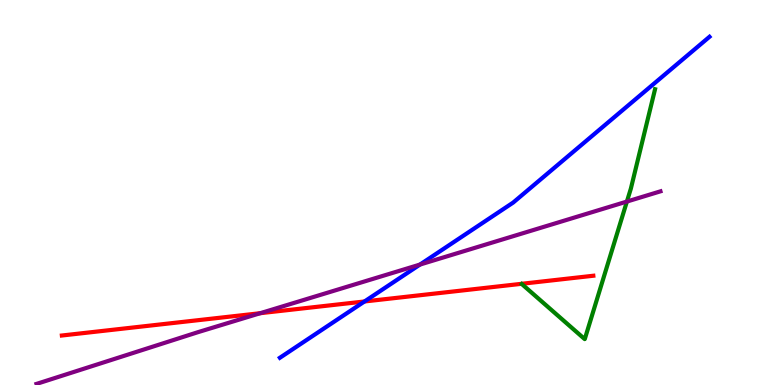[{'lines': ['blue', 'red'], 'intersections': [{'x': 4.7, 'y': 2.17}]}, {'lines': ['green', 'red'], 'intersections': []}, {'lines': ['purple', 'red'], 'intersections': [{'x': 3.36, 'y': 1.87}]}, {'lines': ['blue', 'green'], 'intersections': []}, {'lines': ['blue', 'purple'], 'intersections': [{'x': 5.42, 'y': 3.13}]}, {'lines': ['green', 'purple'], 'intersections': [{'x': 8.09, 'y': 4.76}]}]